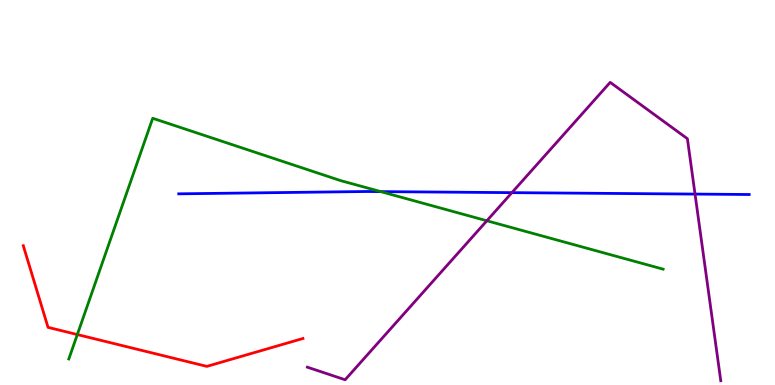[{'lines': ['blue', 'red'], 'intersections': []}, {'lines': ['green', 'red'], 'intersections': [{'x': 0.998, 'y': 1.31}]}, {'lines': ['purple', 'red'], 'intersections': []}, {'lines': ['blue', 'green'], 'intersections': [{'x': 4.91, 'y': 5.02}]}, {'lines': ['blue', 'purple'], 'intersections': [{'x': 6.61, 'y': 5.0}, {'x': 8.97, 'y': 4.96}]}, {'lines': ['green', 'purple'], 'intersections': [{'x': 6.28, 'y': 4.27}]}]